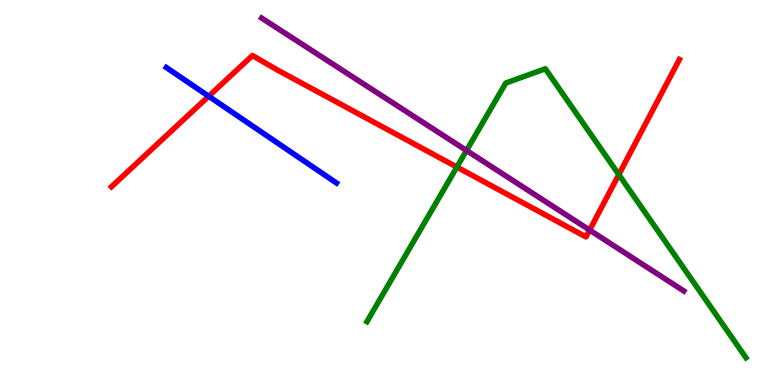[{'lines': ['blue', 'red'], 'intersections': [{'x': 2.69, 'y': 7.5}]}, {'lines': ['green', 'red'], 'intersections': [{'x': 5.9, 'y': 5.66}, {'x': 7.98, 'y': 5.46}]}, {'lines': ['purple', 'red'], 'intersections': [{'x': 7.61, 'y': 4.02}]}, {'lines': ['blue', 'green'], 'intersections': []}, {'lines': ['blue', 'purple'], 'intersections': []}, {'lines': ['green', 'purple'], 'intersections': [{'x': 6.02, 'y': 6.09}]}]